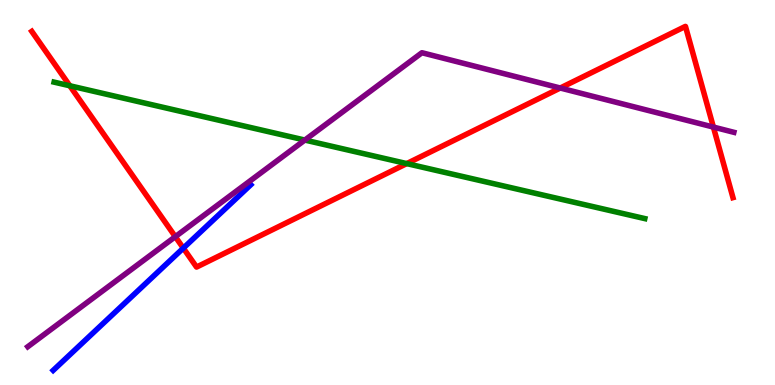[{'lines': ['blue', 'red'], 'intersections': [{'x': 2.37, 'y': 3.56}]}, {'lines': ['green', 'red'], 'intersections': [{'x': 0.901, 'y': 7.77}, {'x': 5.25, 'y': 5.75}]}, {'lines': ['purple', 'red'], 'intersections': [{'x': 2.26, 'y': 3.85}, {'x': 7.23, 'y': 7.71}, {'x': 9.21, 'y': 6.7}]}, {'lines': ['blue', 'green'], 'intersections': []}, {'lines': ['blue', 'purple'], 'intersections': []}, {'lines': ['green', 'purple'], 'intersections': [{'x': 3.93, 'y': 6.36}]}]